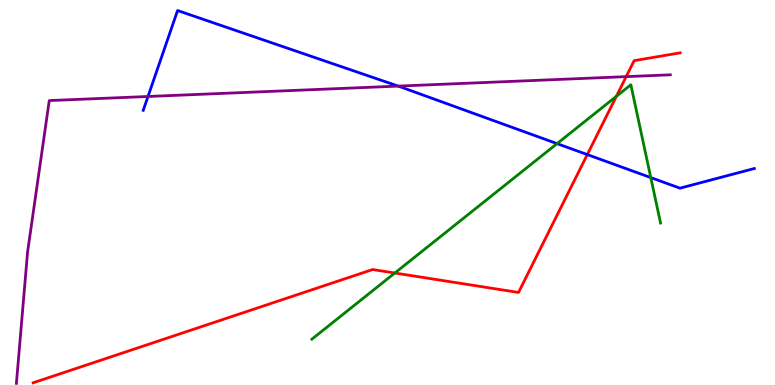[{'lines': ['blue', 'red'], 'intersections': [{'x': 7.58, 'y': 5.98}]}, {'lines': ['green', 'red'], 'intersections': [{'x': 5.09, 'y': 2.91}, {'x': 7.95, 'y': 7.5}]}, {'lines': ['purple', 'red'], 'intersections': [{'x': 8.08, 'y': 8.01}]}, {'lines': ['blue', 'green'], 'intersections': [{'x': 7.19, 'y': 6.27}, {'x': 8.4, 'y': 5.39}]}, {'lines': ['blue', 'purple'], 'intersections': [{'x': 1.91, 'y': 7.49}, {'x': 5.14, 'y': 7.76}]}, {'lines': ['green', 'purple'], 'intersections': []}]